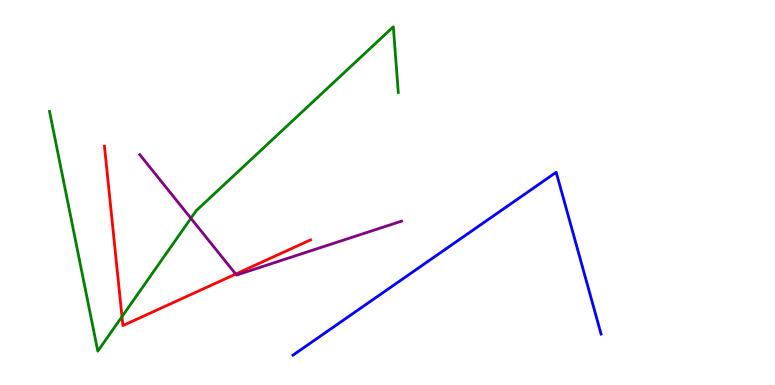[{'lines': ['blue', 'red'], 'intersections': []}, {'lines': ['green', 'red'], 'intersections': [{'x': 1.57, 'y': 1.77}]}, {'lines': ['purple', 'red'], 'intersections': [{'x': 3.04, 'y': 2.88}]}, {'lines': ['blue', 'green'], 'intersections': []}, {'lines': ['blue', 'purple'], 'intersections': []}, {'lines': ['green', 'purple'], 'intersections': [{'x': 2.46, 'y': 4.33}]}]